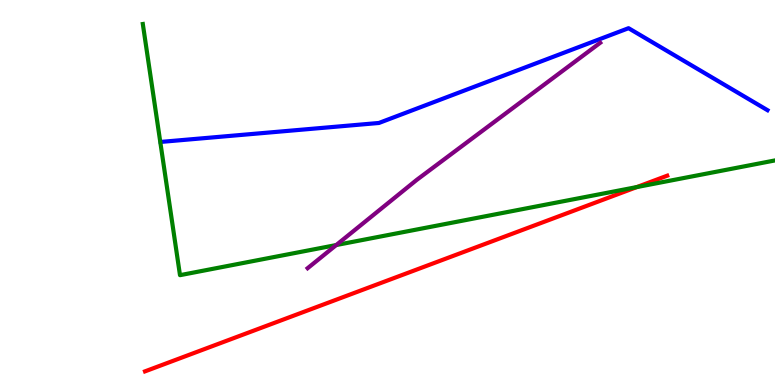[{'lines': ['blue', 'red'], 'intersections': []}, {'lines': ['green', 'red'], 'intersections': [{'x': 8.22, 'y': 5.14}]}, {'lines': ['purple', 'red'], 'intersections': []}, {'lines': ['blue', 'green'], 'intersections': []}, {'lines': ['blue', 'purple'], 'intersections': []}, {'lines': ['green', 'purple'], 'intersections': [{'x': 4.34, 'y': 3.64}]}]